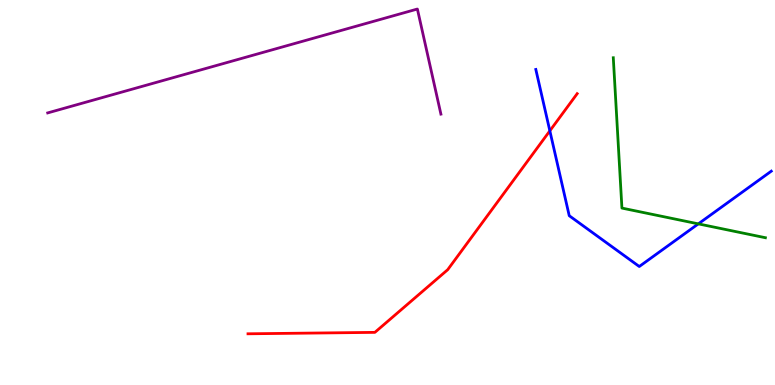[{'lines': ['blue', 'red'], 'intersections': [{'x': 7.09, 'y': 6.6}]}, {'lines': ['green', 'red'], 'intersections': []}, {'lines': ['purple', 'red'], 'intersections': []}, {'lines': ['blue', 'green'], 'intersections': [{'x': 9.01, 'y': 4.19}]}, {'lines': ['blue', 'purple'], 'intersections': []}, {'lines': ['green', 'purple'], 'intersections': []}]